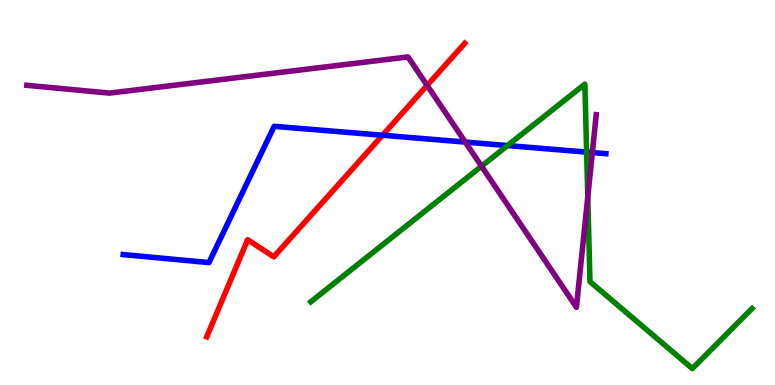[{'lines': ['blue', 'red'], 'intersections': [{'x': 4.94, 'y': 6.49}]}, {'lines': ['green', 'red'], 'intersections': []}, {'lines': ['purple', 'red'], 'intersections': [{'x': 5.51, 'y': 7.78}]}, {'lines': ['blue', 'green'], 'intersections': [{'x': 6.55, 'y': 6.22}, {'x': 7.57, 'y': 6.05}]}, {'lines': ['blue', 'purple'], 'intersections': [{'x': 6.0, 'y': 6.31}, {'x': 7.64, 'y': 6.04}]}, {'lines': ['green', 'purple'], 'intersections': [{'x': 6.21, 'y': 5.68}, {'x': 7.58, 'y': 4.89}]}]